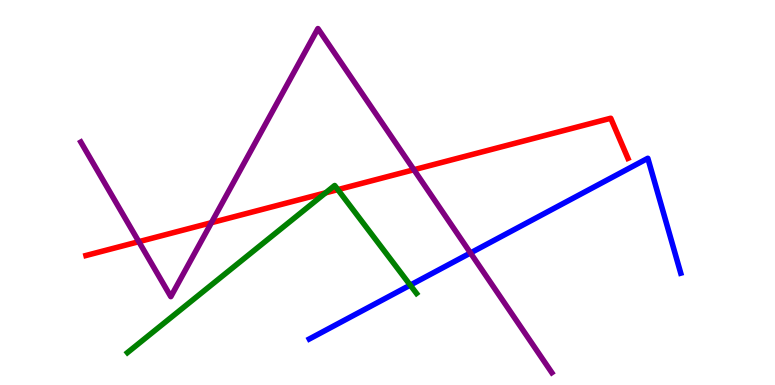[{'lines': ['blue', 'red'], 'intersections': []}, {'lines': ['green', 'red'], 'intersections': [{'x': 4.2, 'y': 4.99}, {'x': 4.36, 'y': 5.07}]}, {'lines': ['purple', 'red'], 'intersections': [{'x': 1.79, 'y': 3.72}, {'x': 2.73, 'y': 4.22}, {'x': 5.34, 'y': 5.59}]}, {'lines': ['blue', 'green'], 'intersections': [{'x': 5.29, 'y': 2.59}]}, {'lines': ['blue', 'purple'], 'intersections': [{'x': 6.07, 'y': 3.43}]}, {'lines': ['green', 'purple'], 'intersections': []}]